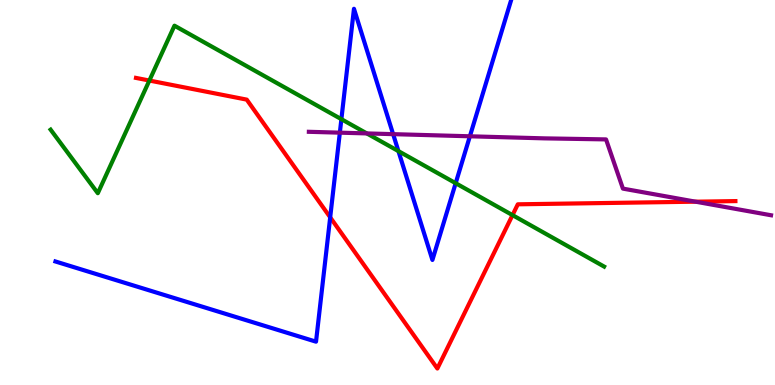[{'lines': ['blue', 'red'], 'intersections': [{'x': 4.26, 'y': 4.35}]}, {'lines': ['green', 'red'], 'intersections': [{'x': 1.93, 'y': 7.91}, {'x': 6.61, 'y': 4.41}]}, {'lines': ['purple', 'red'], 'intersections': [{'x': 8.98, 'y': 4.76}]}, {'lines': ['blue', 'green'], 'intersections': [{'x': 4.4, 'y': 6.9}, {'x': 5.14, 'y': 6.07}, {'x': 5.88, 'y': 5.24}]}, {'lines': ['blue', 'purple'], 'intersections': [{'x': 4.39, 'y': 6.55}, {'x': 5.07, 'y': 6.52}, {'x': 6.06, 'y': 6.46}]}, {'lines': ['green', 'purple'], 'intersections': [{'x': 4.73, 'y': 6.53}]}]